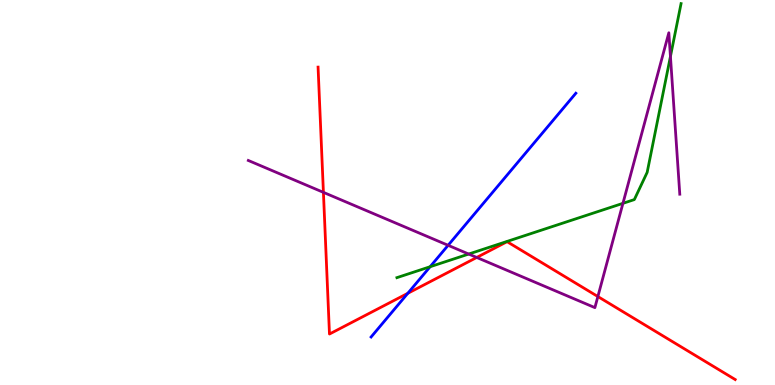[{'lines': ['blue', 'red'], 'intersections': [{'x': 5.26, 'y': 2.38}]}, {'lines': ['green', 'red'], 'intersections': []}, {'lines': ['purple', 'red'], 'intersections': [{'x': 4.17, 'y': 5.0}, {'x': 6.15, 'y': 3.31}, {'x': 7.71, 'y': 2.3}]}, {'lines': ['blue', 'green'], 'intersections': [{'x': 5.55, 'y': 3.07}]}, {'lines': ['blue', 'purple'], 'intersections': [{'x': 5.78, 'y': 3.63}]}, {'lines': ['green', 'purple'], 'intersections': [{'x': 6.05, 'y': 3.4}, {'x': 8.04, 'y': 4.72}, {'x': 8.65, 'y': 8.53}]}]